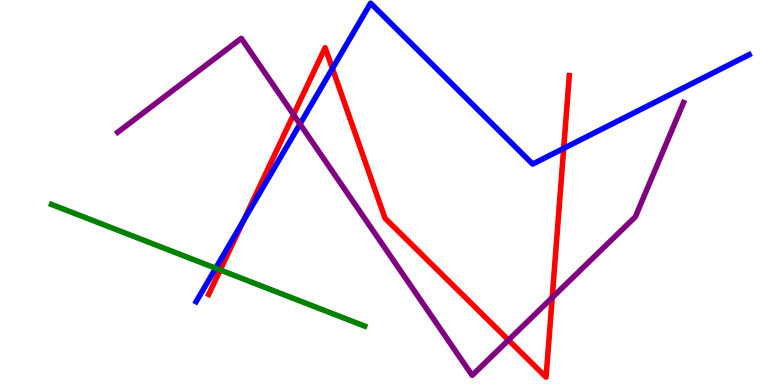[{'lines': ['blue', 'red'], 'intersections': [{'x': 3.14, 'y': 4.27}, {'x': 4.29, 'y': 8.22}, {'x': 7.27, 'y': 6.15}]}, {'lines': ['green', 'red'], 'intersections': [{'x': 2.84, 'y': 2.99}]}, {'lines': ['purple', 'red'], 'intersections': [{'x': 3.79, 'y': 7.02}, {'x': 6.56, 'y': 1.17}, {'x': 7.13, 'y': 2.27}]}, {'lines': ['blue', 'green'], 'intersections': [{'x': 2.78, 'y': 3.03}]}, {'lines': ['blue', 'purple'], 'intersections': [{'x': 3.87, 'y': 6.78}]}, {'lines': ['green', 'purple'], 'intersections': []}]